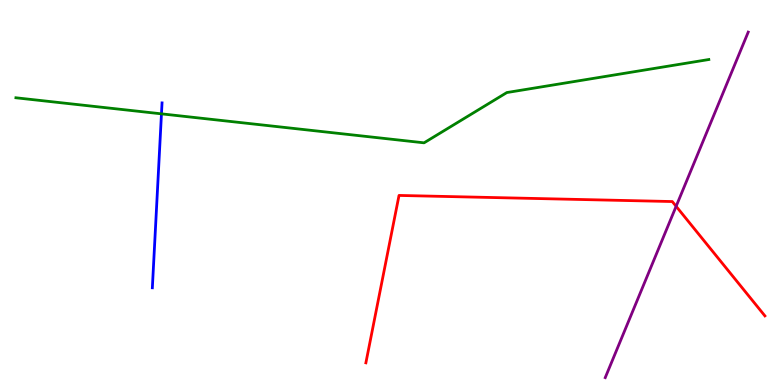[{'lines': ['blue', 'red'], 'intersections': []}, {'lines': ['green', 'red'], 'intersections': []}, {'lines': ['purple', 'red'], 'intersections': [{'x': 8.72, 'y': 4.64}]}, {'lines': ['blue', 'green'], 'intersections': [{'x': 2.08, 'y': 7.04}]}, {'lines': ['blue', 'purple'], 'intersections': []}, {'lines': ['green', 'purple'], 'intersections': []}]